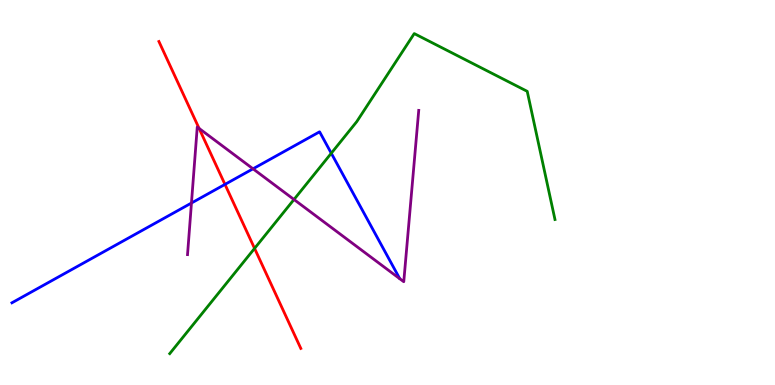[{'lines': ['blue', 'red'], 'intersections': [{'x': 2.9, 'y': 5.21}]}, {'lines': ['green', 'red'], 'intersections': [{'x': 3.28, 'y': 3.55}]}, {'lines': ['purple', 'red'], 'intersections': [{'x': 2.57, 'y': 6.66}]}, {'lines': ['blue', 'green'], 'intersections': [{'x': 4.27, 'y': 6.02}]}, {'lines': ['blue', 'purple'], 'intersections': [{'x': 2.47, 'y': 4.73}, {'x': 3.26, 'y': 5.62}]}, {'lines': ['green', 'purple'], 'intersections': [{'x': 3.79, 'y': 4.82}]}]